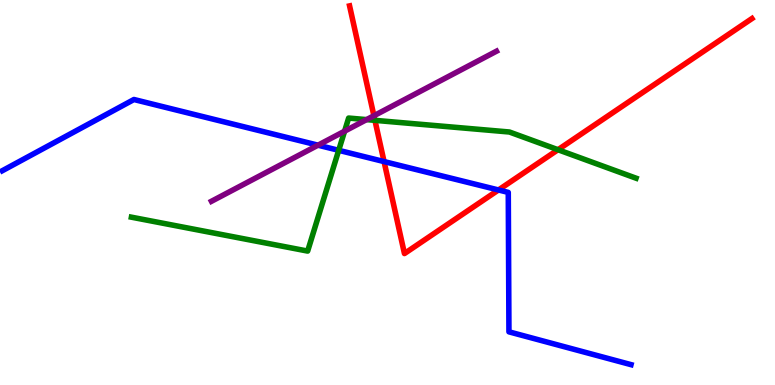[{'lines': ['blue', 'red'], 'intersections': [{'x': 4.96, 'y': 5.8}, {'x': 6.43, 'y': 5.07}]}, {'lines': ['green', 'red'], 'intersections': [{'x': 4.84, 'y': 6.87}, {'x': 7.2, 'y': 6.11}]}, {'lines': ['purple', 'red'], 'intersections': [{'x': 4.82, 'y': 6.99}]}, {'lines': ['blue', 'green'], 'intersections': [{'x': 4.37, 'y': 6.1}]}, {'lines': ['blue', 'purple'], 'intersections': [{'x': 4.1, 'y': 6.23}]}, {'lines': ['green', 'purple'], 'intersections': [{'x': 4.45, 'y': 6.59}, {'x': 4.73, 'y': 6.89}]}]